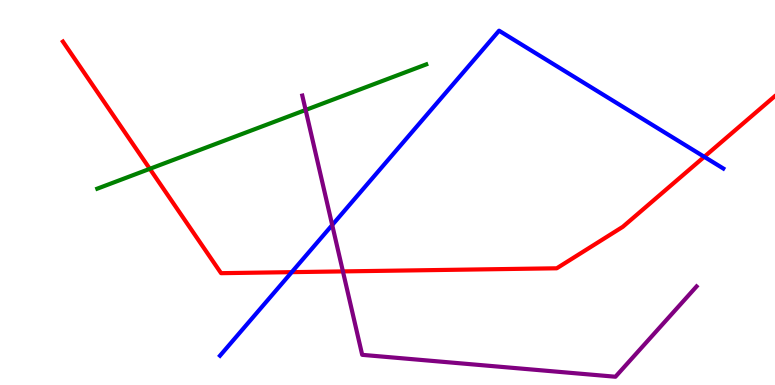[{'lines': ['blue', 'red'], 'intersections': [{'x': 3.76, 'y': 2.93}, {'x': 9.09, 'y': 5.93}]}, {'lines': ['green', 'red'], 'intersections': [{'x': 1.93, 'y': 5.61}]}, {'lines': ['purple', 'red'], 'intersections': [{'x': 4.42, 'y': 2.95}]}, {'lines': ['blue', 'green'], 'intersections': []}, {'lines': ['blue', 'purple'], 'intersections': [{'x': 4.29, 'y': 4.16}]}, {'lines': ['green', 'purple'], 'intersections': [{'x': 3.94, 'y': 7.14}]}]